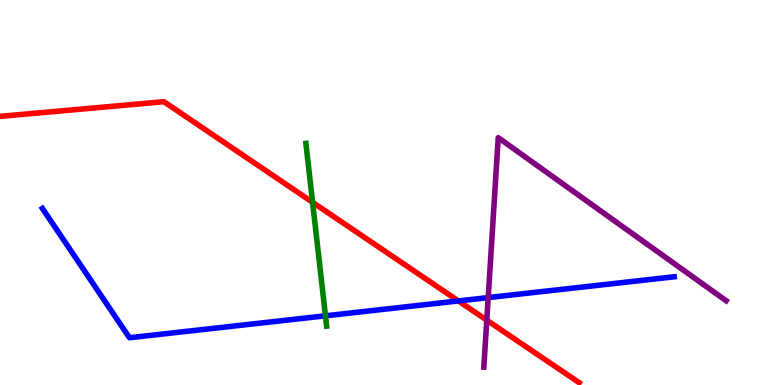[{'lines': ['blue', 'red'], 'intersections': [{'x': 5.91, 'y': 2.18}]}, {'lines': ['green', 'red'], 'intersections': [{'x': 4.03, 'y': 4.75}]}, {'lines': ['purple', 'red'], 'intersections': [{'x': 6.28, 'y': 1.68}]}, {'lines': ['blue', 'green'], 'intersections': [{'x': 4.2, 'y': 1.8}]}, {'lines': ['blue', 'purple'], 'intersections': [{'x': 6.3, 'y': 2.27}]}, {'lines': ['green', 'purple'], 'intersections': []}]